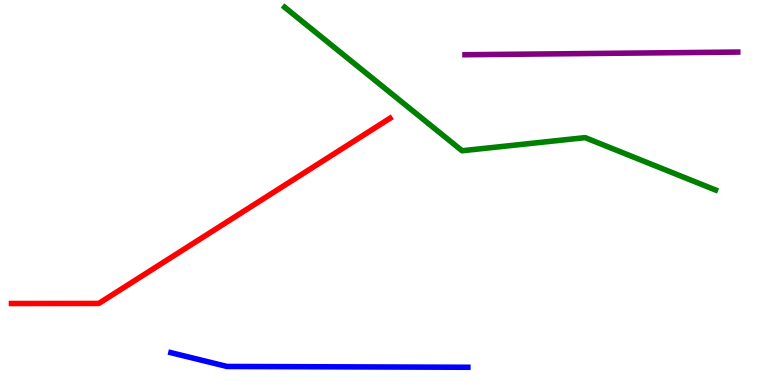[{'lines': ['blue', 'red'], 'intersections': []}, {'lines': ['green', 'red'], 'intersections': []}, {'lines': ['purple', 'red'], 'intersections': []}, {'lines': ['blue', 'green'], 'intersections': []}, {'lines': ['blue', 'purple'], 'intersections': []}, {'lines': ['green', 'purple'], 'intersections': []}]